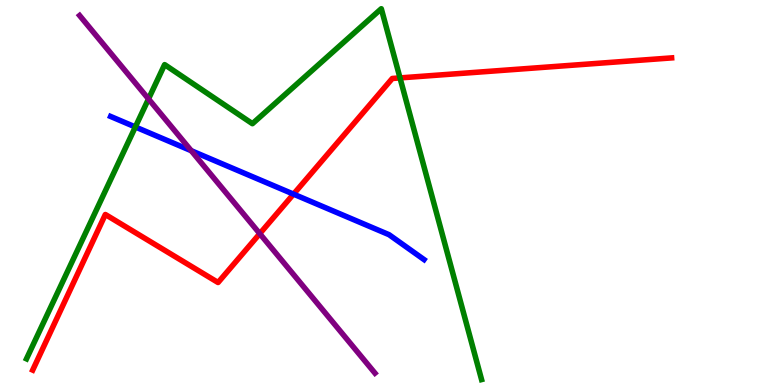[{'lines': ['blue', 'red'], 'intersections': [{'x': 3.79, 'y': 4.96}]}, {'lines': ['green', 'red'], 'intersections': [{'x': 5.16, 'y': 7.98}]}, {'lines': ['purple', 'red'], 'intersections': [{'x': 3.35, 'y': 3.93}]}, {'lines': ['blue', 'green'], 'intersections': [{'x': 1.75, 'y': 6.7}]}, {'lines': ['blue', 'purple'], 'intersections': [{'x': 2.47, 'y': 6.09}]}, {'lines': ['green', 'purple'], 'intersections': [{'x': 1.92, 'y': 7.43}]}]